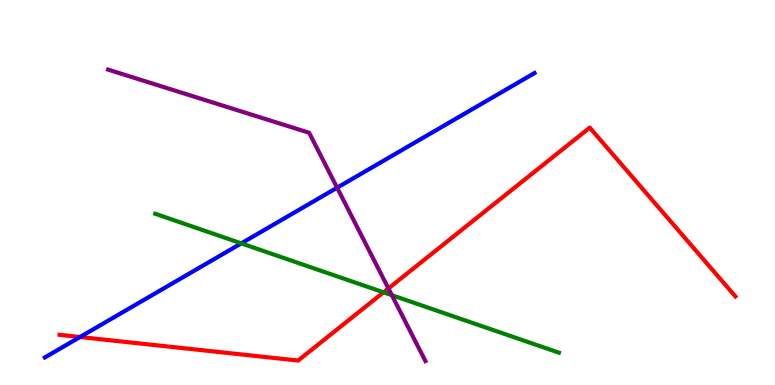[{'lines': ['blue', 'red'], 'intersections': [{'x': 1.03, 'y': 1.25}]}, {'lines': ['green', 'red'], 'intersections': [{'x': 4.95, 'y': 2.41}]}, {'lines': ['purple', 'red'], 'intersections': [{'x': 5.01, 'y': 2.51}]}, {'lines': ['blue', 'green'], 'intersections': [{'x': 3.11, 'y': 3.68}]}, {'lines': ['blue', 'purple'], 'intersections': [{'x': 4.35, 'y': 5.12}]}, {'lines': ['green', 'purple'], 'intersections': [{'x': 5.06, 'y': 2.33}]}]